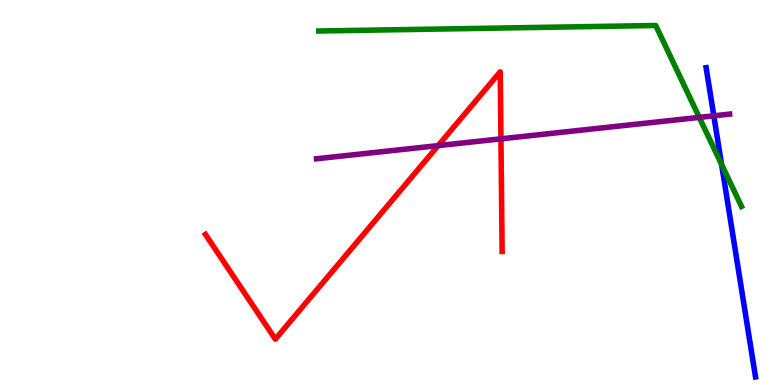[{'lines': ['blue', 'red'], 'intersections': []}, {'lines': ['green', 'red'], 'intersections': []}, {'lines': ['purple', 'red'], 'intersections': [{'x': 5.65, 'y': 6.22}, {'x': 6.46, 'y': 6.39}]}, {'lines': ['blue', 'green'], 'intersections': [{'x': 9.31, 'y': 5.73}]}, {'lines': ['blue', 'purple'], 'intersections': [{'x': 9.21, 'y': 6.99}]}, {'lines': ['green', 'purple'], 'intersections': [{'x': 9.02, 'y': 6.95}]}]